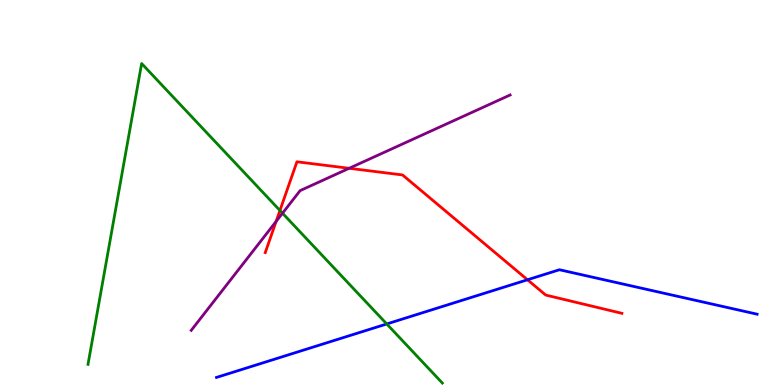[{'lines': ['blue', 'red'], 'intersections': [{'x': 6.81, 'y': 2.73}]}, {'lines': ['green', 'red'], 'intersections': [{'x': 3.61, 'y': 4.53}]}, {'lines': ['purple', 'red'], 'intersections': [{'x': 3.56, 'y': 4.25}, {'x': 4.51, 'y': 5.63}]}, {'lines': ['blue', 'green'], 'intersections': [{'x': 4.99, 'y': 1.59}]}, {'lines': ['blue', 'purple'], 'intersections': []}, {'lines': ['green', 'purple'], 'intersections': [{'x': 3.65, 'y': 4.46}]}]